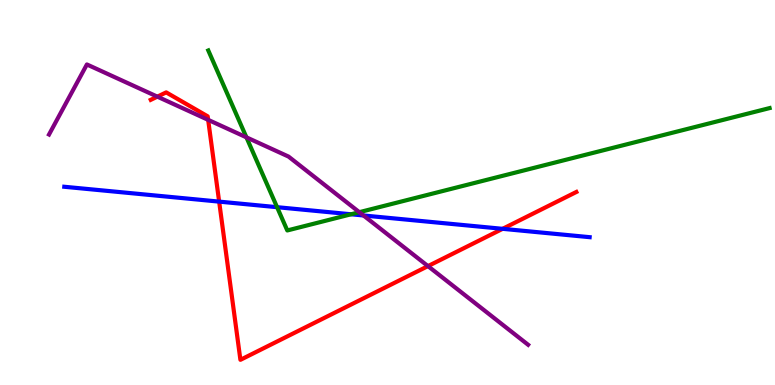[{'lines': ['blue', 'red'], 'intersections': [{'x': 2.83, 'y': 4.76}, {'x': 6.49, 'y': 4.06}]}, {'lines': ['green', 'red'], 'intersections': []}, {'lines': ['purple', 'red'], 'intersections': [{'x': 2.03, 'y': 7.49}, {'x': 2.69, 'y': 6.89}, {'x': 5.52, 'y': 3.09}]}, {'lines': ['blue', 'green'], 'intersections': [{'x': 3.58, 'y': 4.62}, {'x': 4.53, 'y': 4.43}]}, {'lines': ['blue', 'purple'], 'intersections': [{'x': 4.69, 'y': 4.4}]}, {'lines': ['green', 'purple'], 'intersections': [{'x': 3.18, 'y': 6.43}, {'x': 4.64, 'y': 4.49}]}]